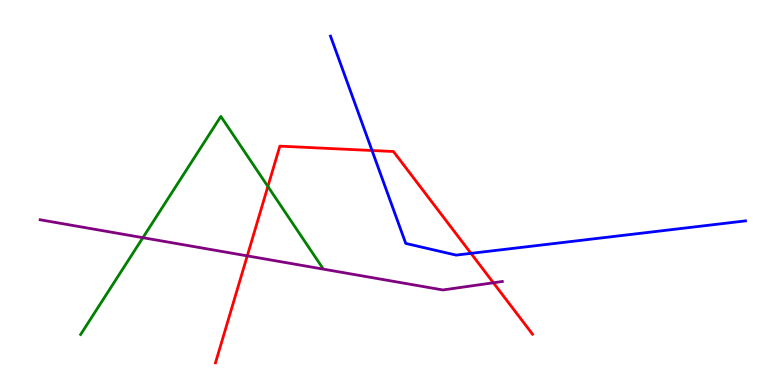[{'lines': ['blue', 'red'], 'intersections': [{'x': 4.8, 'y': 6.09}, {'x': 6.08, 'y': 3.42}]}, {'lines': ['green', 'red'], 'intersections': [{'x': 3.46, 'y': 5.16}]}, {'lines': ['purple', 'red'], 'intersections': [{'x': 3.19, 'y': 3.35}, {'x': 6.37, 'y': 2.66}]}, {'lines': ['blue', 'green'], 'intersections': []}, {'lines': ['blue', 'purple'], 'intersections': []}, {'lines': ['green', 'purple'], 'intersections': [{'x': 1.84, 'y': 3.83}]}]